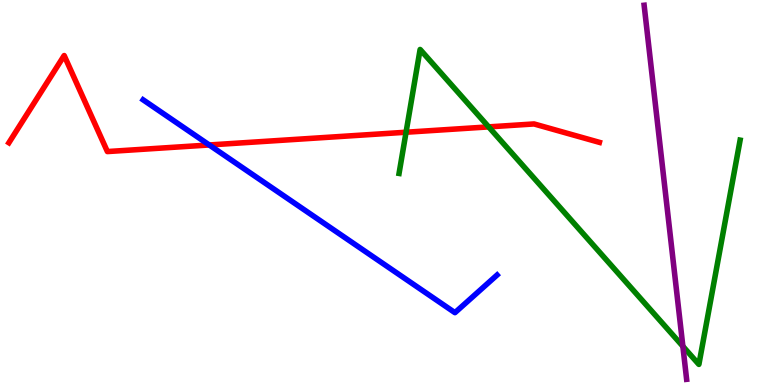[{'lines': ['blue', 'red'], 'intersections': [{'x': 2.7, 'y': 6.23}]}, {'lines': ['green', 'red'], 'intersections': [{'x': 5.24, 'y': 6.57}, {'x': 6.31, 'y': 6.7}]}, {'lines': ['purple', 'red'], 'intersections': []}, {'lines': ['blue', 'green'], 'intersections': []}, {'lines': ['blue', 'purple'], 'intersections': []}, {'lines': ['green', 'purple'], 'intersections': [{'x': 8.81, 'y': 1.01}]}]